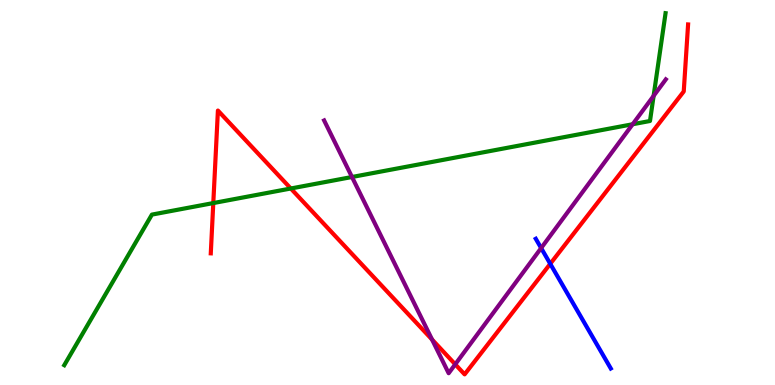[{'lines': ['blue', 'red'], 'intersections': [{'x': 7.1, 'y': 3.15}]}, {'lines': ['green', 'red'], 'intersections': [{'x': 2.75, 'y': 4.73}, {'x': 3.75, 'y': 5.1}]}, {'lines': ['purple', 'red'], 'intersections': [{'x': 5.58, 'y': 1.18}, {'x': 5.87, 'y': 0.537}]}, {'lines': ['blue', 'green'], 'intersections': []}, {'lines': ['blue', 'purple'], 'intersections': [{'x': 6.98, 'y': 3.56}]}, {'lines': ['green', 'purple'], 'intersections': [{'x': 4.54, 'y': 5.4}, {'x': 8.16, 'y': 6.77}, {'x': 8.43, 'y': 7.51}]}]